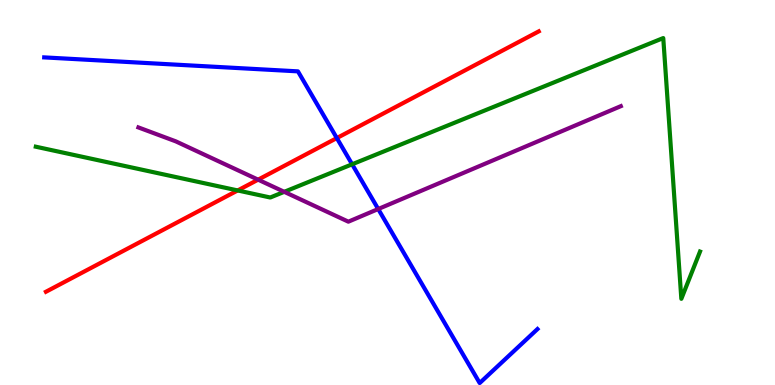[{'lines': ['blue', 'red'], 'intersections': [{'x': 4.35, 'y': 6.41}]}, {'lines': ['green', 'red'], 'intersections': [{'x': 3.07, 'y': 5.05}]}, {'lines': ['purple', 'red'], 'intersections': [{'x': 3.33, 'y': 5.33}]}, {'lines': ['blue', 'green'], 'intersections': [{'x': 4.54, 'y': 5.73}]}, {'lines': ['blue', 'purple'], 'intersections': [{'x': 4.88, 'y': 4.57}]}, {'lines': ['green', 'purple'], 'intersections': [{'x': 3.67, 'y': 5.02}]}]